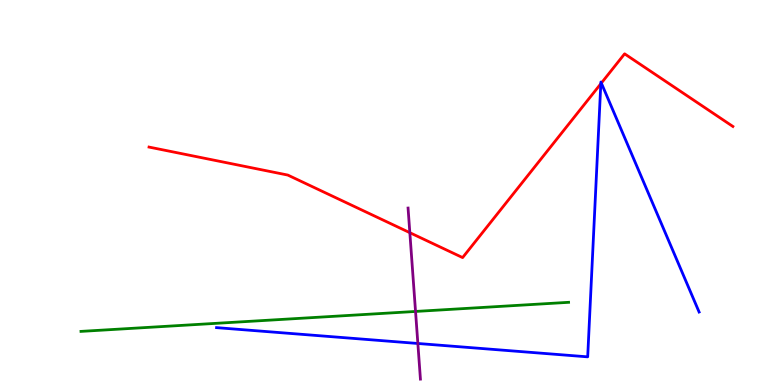[{'lines': ['blue', 'red'], 'intersections': [{'x': 7.75, 'y': 7.82}, {'x': 7.76, 'y': 7.84}]}, {'lines': ['green', 'red'], 'intersections': []}, {'lines': ['purple', 'red'], 'intersections': [{'x': 5.29, 'y': 3.96}]}, {'lines': ['blue', 'green'], 'intersections': []}, {'lines': ['blue', 'purple'], 'intersections': [{'x': 5.39, 'y': 1.08}]}, {'lines': ['green', 'purple'], 'intersections': [{'x': 5.36, 'y': 1.91}]}]